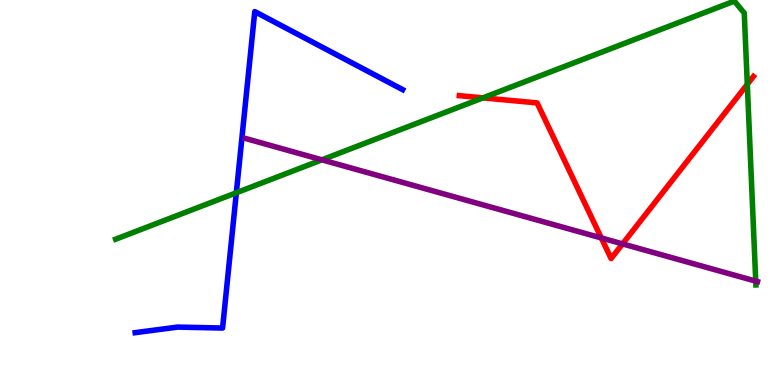[{'lines': ['blue', 'red'], 'intersections': []}, {'lines': ['green', 'red'], 'intersections': [{'x': 6.23, 'y': 7.46}, {'x': 9.64, 'y': 7.81}]}, {'lines': ['purple', 'red'], 'intersections': [{'x': 7.76, 'y': 3.82}, {'x': 8.03, 'y': 3.67}]}, {'lines': ['blue', 'green'], 'intersections': [{'x': 3.05, 'y': 4.99}]}, {'lines': ['blue', 'purple'], 'intersections': []}, {'lines': ['green', 'purple'], 'intersections': [{'x': 4.15, 'y': 5.85}, {'x': 9.75, 'y': 2.7}]}]